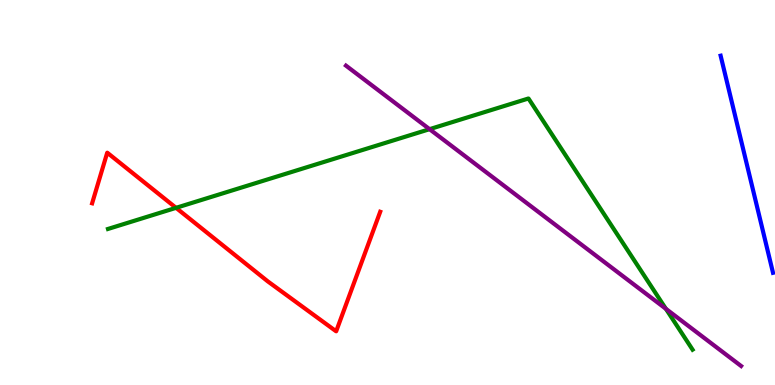[{'lines': ['blue', 'red'], 'intersections': []}, {'lines': ['green', 'red'], 'intersections': [{'x': 2.27, 'y': 4.6}]}, {'lines': ['purple', 'red'], 'intersections': []}, {'lines': ['blue', 'green'], 'intersections': []}, {'lines': ['blue', 'purple'], 'intersections': []}, {'lines': ['green', 'purple'], 'intersections': [{'x': 5.54, 'y': 6.64}, {'x': 8.59, 'y': 1.98}]}]